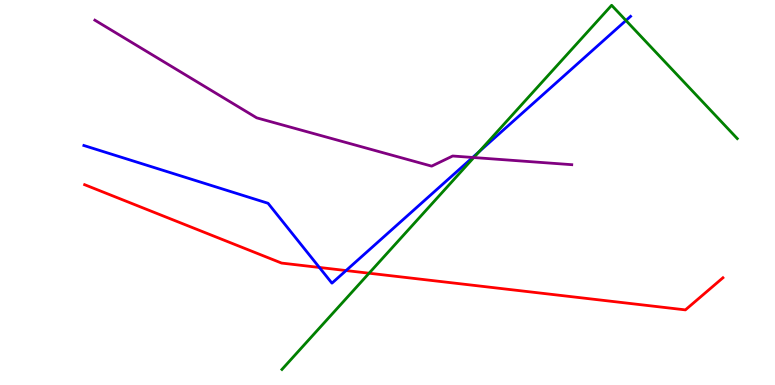[{'lines': ['blue', 'red'], 'intersections': [{'x': 4.12, 'y': 3.05}, {'x': 4.47, 'y': 2.97}]}, {'lines': ['green', 'red'], 'intersections': [{'x': 4.76, 'y': 2.9}]}, {'lines': ['purple', 'red'], 'intersections': []}, {'lines': ['blue', 'green'], 'intersections': [{'x': 6.18, 'y': 6.06}, {'x': 8.08, 'y': 9.47}]}, {'lines': ['blue', 'purple'], 'intersections': [{'x': 6.1, 'y': 5.91}]}, {'lines': ['green', 'purple'], 'intersections': [{'x': 6.11, 'y': 5.91}]}]